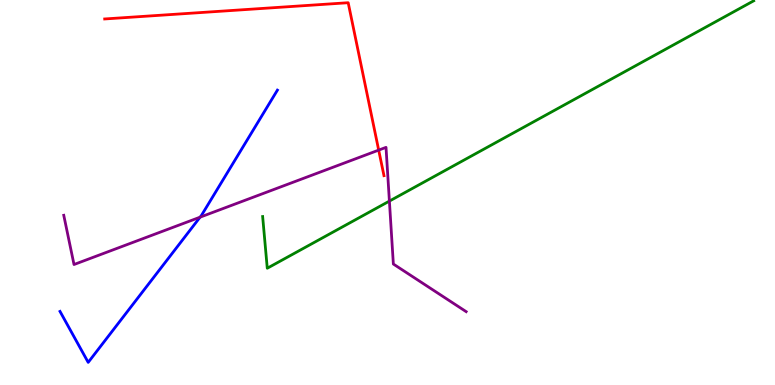[{'lines': ['blue', 'red'], 'intersections': []}, {'lines': ['green', 'red'], 'intersections': []}, {'lines': ['purple', 'red'], 'intersections': [{'x': 4.89, 'y': 6.1}]}, {'lines': ['blue', 'green'], 'intersections': []}, {'lines': ['blue', 'purple'], 'intersections': [{'x': 2.58, 'y': 4.36}]}, {'lines': ['green', 'purple'], 'intersections': [{'x': 5.02, 'y': 4.78}]}]